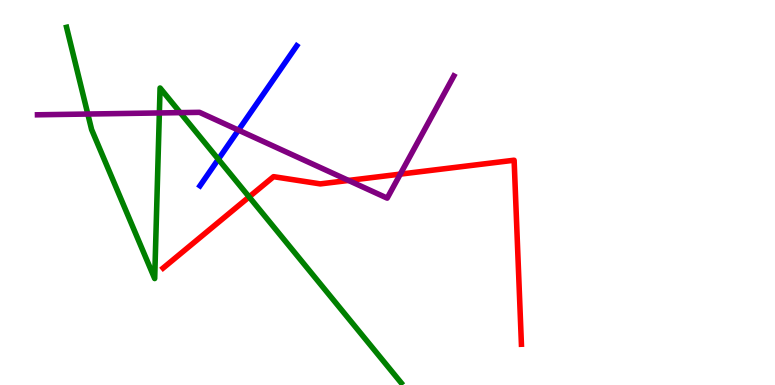[{'lines': ['blue', 'red'], 'intersections': []}, {'lines': ['green', 'red'], 'intersections': [{'x': 3.21, 'y': 4.89}]}, {'lines': ['purple', 'red'], 'intersections': [{'x': 4.5, 'y': 5.31}, {'x': 5.17, 'y': 5.48}]}, {'lines': ['blue', 'green'], 'intersections': [{'x': 2.82, 'y': 5.86}]}, {'lines': ['blue', 'purple'], 'intersections': [{'x': 3.08, 'y': 6.62}]}, {'lines': ['green', 'purple'], 'intersections': [{'x': 1.13, 'y': 7.04}, {'x': 2.06, 'y': 7.07}, {'x': 2.33, 'y': 7.07}]}]